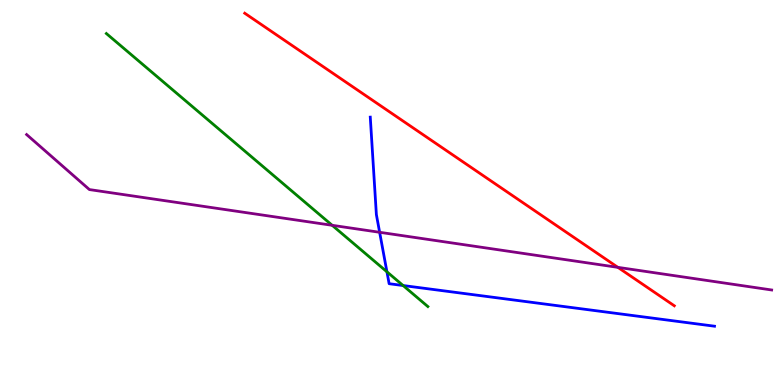[{'lines': ['blue', 'red'], 'intersections': []}, {'lines': ['green', 'red'], 'intersections': []}, {'lines': ['purple', 'red'], 'intersections': [{'x': 7.97, 'y': 3.06}]}, {'lines': ['blue', 'green'], 'intersections': [{'x': 4.99, 'y': 2.94}, {'x': 5.2, 'y': 2.58}]}, {'lines': ['blue', 'purple'], 'intersections': [{'x': 4.9, 'y': 3.97}]}, {'lines': ['green', 'purple'], 'intersections': [{'x': 4.29, 'y': 4.15}]}]